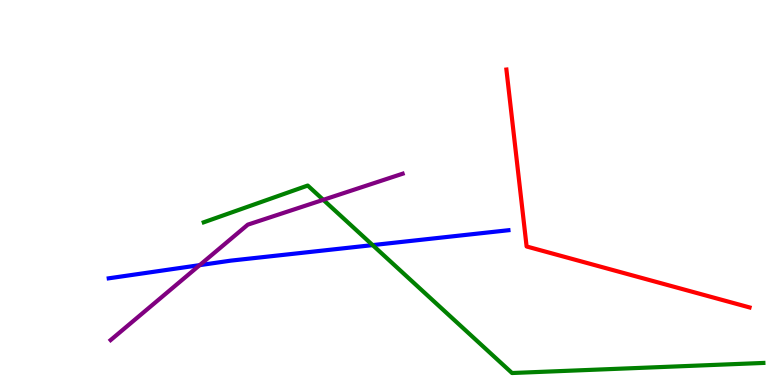[{'lines': ['blue', 'red'], 'intersections': []}, {'lines': ['green', 'red'], 'intersections': []}, {'lines': ['purple', 'red'], 'intersections': []}, {'lines': ['blue', 'green'], 'intersections': [{'x': 4.81, 'y': 3.63}]}, {'lines': ['blue', 'purple'], 'intersections': [{'x': 2.58, 'y': 3.11}]}, {'lines': ['green', 'purple'], 'intersections': [{'x': 4.17, 'y': 4.81}]}]